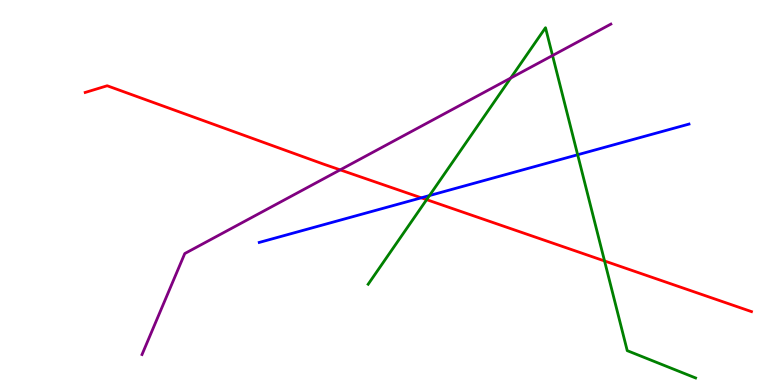[{'lines': ['blue', 'red'], 'intersections': [{'x': 5.44, 'y': 4.86}]}, {'lines': ['green', 'red'], 'intersections': [{'x': 5.51, 'y': 4.81}, {'x': 7.8, 'y': 3.22}]}, {'lines': ['purple', 'red'], 'intersections': [{'x': 4.39, 'y': 5.59}]}, {'lines': ['blue', 'green'], 'intersections': [{'x': 5.54, 'y': 4.92}, {'x': 7.45, 'y': 5.98}]}, {'lines': ['blue', 'purple'], 'intersections': []}, {'lines': ['green', 'purple'], 'intersections': [{'x': 6.59, 'y': 7.97}, {'x': 7.13, 'y': 8.56}]}]